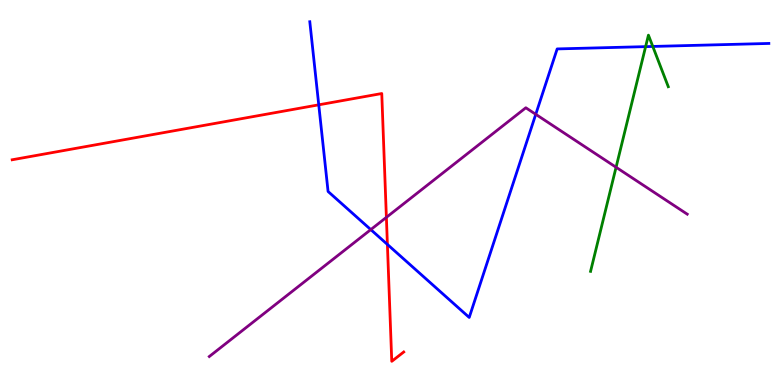[{'lines': ['blue', 'red'], 'intersections': [{'x': 4.11, 'y': 7.28}, {'x': 5.0, 'y': 3.65}]}, {'lines': ['green', 'red'], 'intersections': []}, {'lines': ['purple', 'red'], 'intersections': [{'x': 4.99, 'y': 4.35}]}, {'lines': ['blue', 'green'], 'intersections': [{'x': 8.33, 'y': 8.79}, {'x': 8.42, 'y': 8.79}]}, {'lines': ['blue', 'purple'], 'intersections': [{'x': 4.78, 'y': 4.04}, {'x': 6.91, 'y': 7.03}]}, {'lines': ['green', 'purple'], 'intersections': [{'x': 7.95, 'y': 5.66}]}]